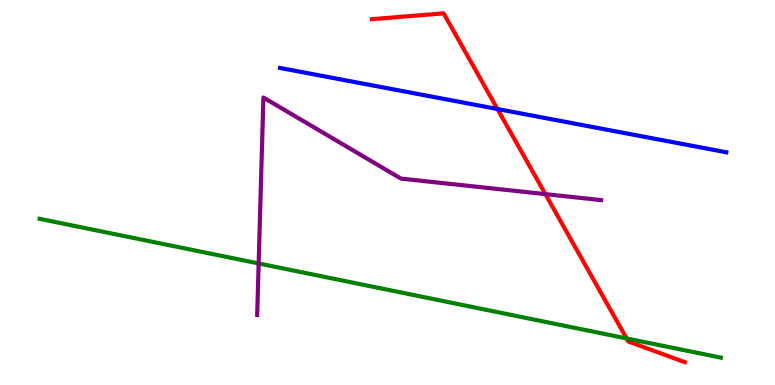[{'lines': ['blue', 'red'], 'intersections': [{'x': 6.42, 'y': 7.17}]}, {'lines': ['green', 'red'], 'intersections': [{'x': 8.09, 'y': 1.21}]}, {'lines': ['purple', 'red'], 'intersections': [{'x': 7.04, 'y': 4.96}]}, {'lines': ['blue', 'green'], 'intersections': []}, {'lines': ['blue', 'purple'], 'intersections': []}, {'lines': ['green', 'purple'], 'intersections': [{'x': 3.34, 'y': 3.16}]}]